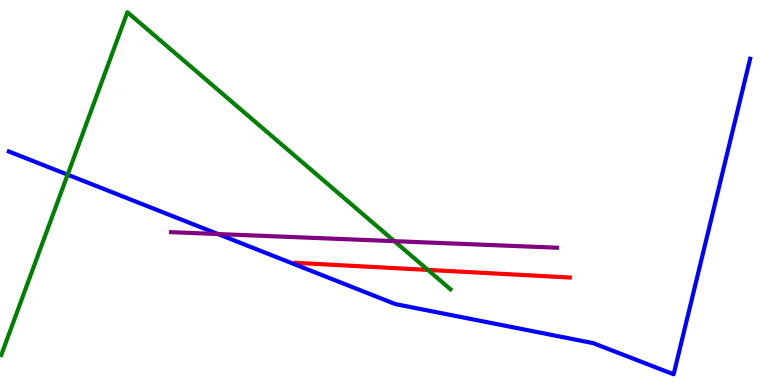[{'lines': ['blue', 'red'], 'intersections': []}, {'lines': ['green', 'red'], 'intersections': [{'x': 5.52, 'y': 2.99}]}, {'lines': ['purple', 'red'], 'intersections': []}, {'lines': ['blue', 'green'], 'intersections': [{'x': 0.873, 'y': 5.46}]}, {'lines': ['blue', 'purple'], 'intersections': [{'x': 2.81, 'y': 3.92}]}, {'lines': ['green', 'purple'], 'intersections': [{'x': 5.09, 'y': 3.74}]}]